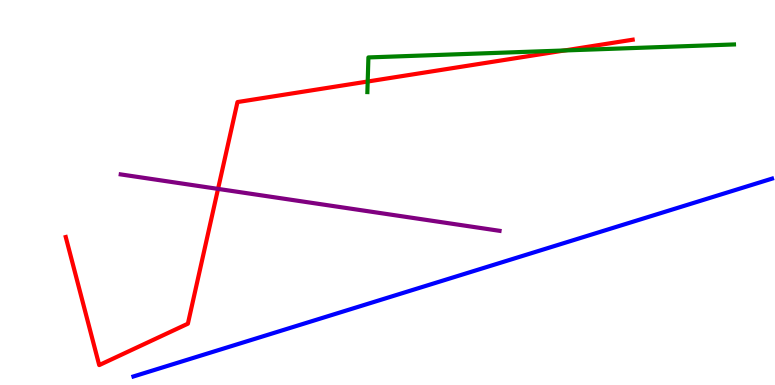[{'lines': ['blue', 'red'], 'intersections': []}, {'lines': ['green', 'red'], 'intersections': [{'x': 4.74, 'y': 7.88}, {'x': 7.28, 'y': 8.69}]}, {'lines': ['purple', 'red'], 'intersections': [{'x': 2.81, 'y': 5.09}]}, {'lines': ['blue', 'green'], 'intersections': []}, {'lines': ['blue', 'purple'], 'intersections': []}, {'lines': ['green', 'purple'], 'intersections': []}]